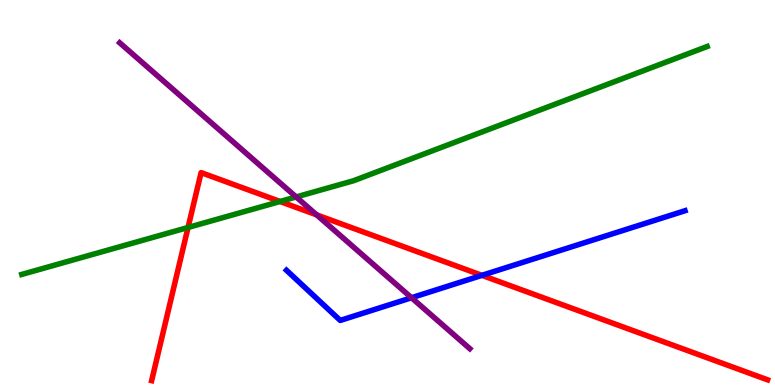[{'lines': ['blue', 'red'], 'intersections': [{'x': 6.22, 'y': 2.85}]}, {'lines': ['green', 'red'], 'intersections': [{'x': 2.43, 'y': 4.09}, {'x': 3.61, 'y': 4.77}]}, {'lines': ['purple', 'red'], 'intersections': [{'x': 4.09, 'y': 4.42}]}, {'lines': ['blue', 'green'], 'intersections': []}, {'lines': ['blue', 'purple'], 'intersections': [{'x': 5.31, 'y': 2.27}]}, {'lines': ['green', 'purple'], 'intersections': [{'x': 3.82, 'y': 4.88}]}]